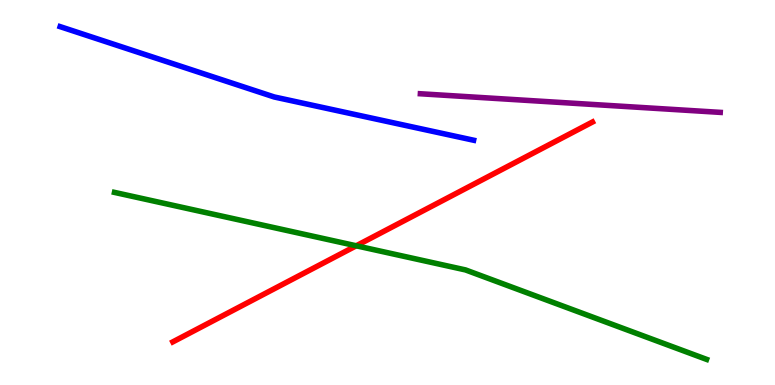[{'lines': ['blue', 'red'], 'intersections': []}, {'lines': ['green', 'red'], 'intersections': [{'x': 4.6, 'y': 3.62}]}, {'lines': ['purple', 'red'], 'intersections': []}, {'lines': ['blue', 'green'], 'intersections': []}, {'lines': ['blue', 'purple'], 'intersections': []}, {'lines': ['green', 'purple'], 'intersections': []}]